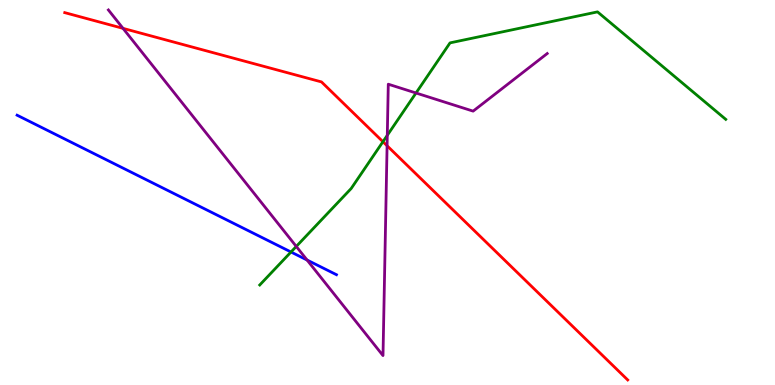[{'lines': ['blue', 'red'], 'intersections': []}, {'lines': ['green', 'red'], 'intersections': [{'x': 4.94, 'y': 6.32}]}, {'lines': ['purple', 'red'], 'intersections': [{'x': 1.59, 'y': 9.26}, {'x': 4.99, 'y': 6.21}]}, {'lines': ['blue', 'green'], 'intersections': [{'x': 3.75, 'y': 3.45}]}, {'lines': ['blue', 'purple'], 'intersections': [{'x': 3.96, 'y': 3.25}]}, {'lines': ['green', 'purple'], 'intersections': [{'x': 3.82, 'y': 3.6}, {'x': 5.0, 'y': 6.49}, {'x': 5.37, 'y': 7.58}]}]